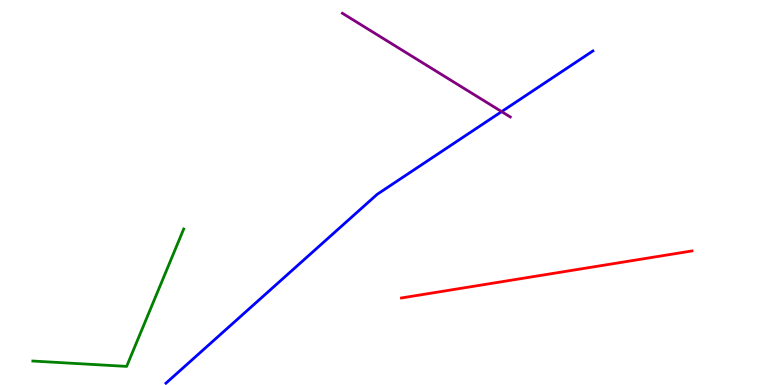[{'lines': ['blue', 'red'], 'intersections': []}, {'lines': ['green', 'red'], 'intersections': []}, {'lines': ['purple', 'red'], 'intersections': []}, {'lines': ['blue', 'green'], 'intersections': []}, {'lines': ['blue', 'purple'], 'intersections': [{'x': 6.47, 'y': 7.1}]}, {'lines': ['green', 'purple'], 'intersections': []}]